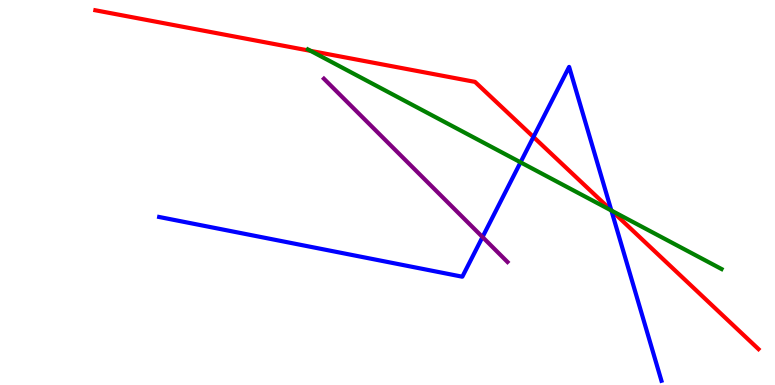[{'lines': ['blue', 'red'], 'intersections': [{'x': 6.88, 'y': 6.44}, {'x': 7.89, 'y': 4.54}]}, {'lines': ['green', 'red'], 'intersections': [{'x': 4.01, 'y': 8.68}, {'x': 7.89, 'y': 4.53}]}, {'lines': ['purple', 'red'], 'intersections': []}, {'lines': ['blue', 'green'], 'intersections': [{'x': 6.72, 'y': 5.78}, {'x': 7.89, 'y': 4.53}]}, {'lines': ['blue', 'purple'], 'intersections': [{'x': 6.23, 'y': 3.84}]}, {'lines': ['green', 'purple'], 'intersections': []}]